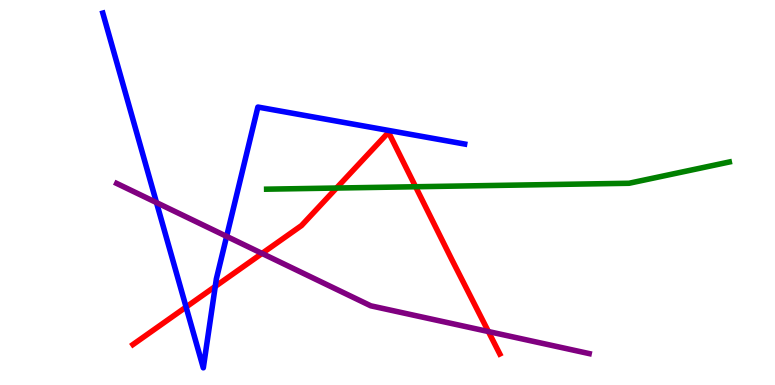[{'lines': ['blue', 'red'], 'intersections': [{'x': 2.4, 'y': 2.03}, {'x': 2.78, 'y': 2.56}]}, {'lines': ['green', 'red'], 'intersections': [{'x': 4.34, 'y': 5.12}, {'x': 5.36, 'y': 5.15}]}, {'lines': ['purple', 'red'], 'intersections': [{'x': 3.38, 'y': 3.42}, {'x': 6.3, 'y': 1.39}]}, {'lines': ['blue', 'green'], 'intersections': []}, {'lines': ['blue', 'purple'], 'intersections': [{'x': 2.02, 'y': 4.74}, {'x': 2.92, 'y': 3.86}]}, {'lines': ['green', 'purple'], 'intersections': []}]